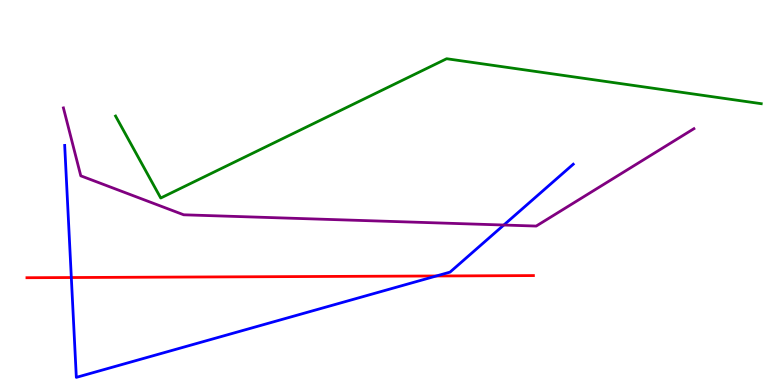[{'lines': ['blue', 'red'], 'intersections': [{'x': 0.92, 'y': 2.79}, {'x': 5.63, 'y': 2.83}]}, {'lines': ['green', 'red'], 'intersections': []}, {'lines': ['purple', 'red'], 'intersections': []}, {'lines': ['blue', 'green'], 'intersections': []}, {'lines': ['blue', 'purple'], 'intersections': [{'x': 6.5, 'y': 4.16}]}, {'lines': ['green', 'purple'], 'intersections': []}]